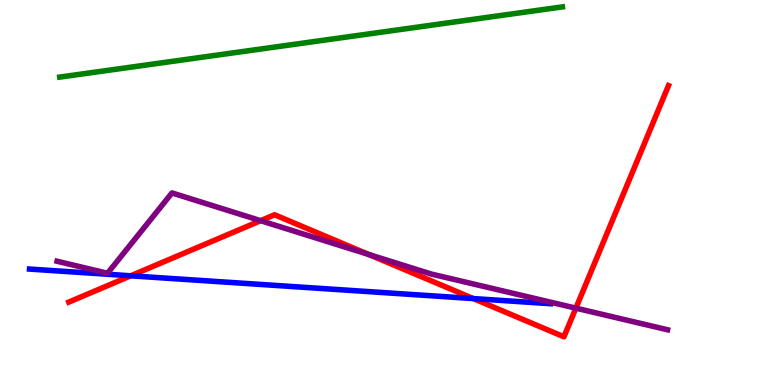[{'lines': ['blue', 'red'], 'intersections': [{'x': 1.69, 'y': 2.84}, {'x': 6.11, 'y': 2.24}]}, {'lines': ['green', 'red'], 'intersections': []}, {'lines': ['purple', 'red'], 'intersections': [{'x': 3.36, 'y': 4.27}, {'x': 4.76, 'y': 3.39}, {'x': 7.43, 'y': 2.0}]}, {'lines': ['blue', 'green'], 'intersections': []}, {'lines': ['blue', 'purple'], 'intersections': []}, {'lines': ['green', 'purple'], 'intersections': []}]